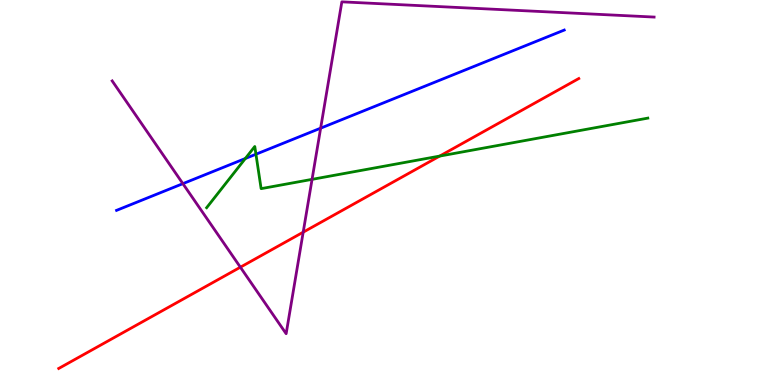[{'lines': ['blue', 'red'], 'intersections': []}, {'lines': ['green', 'red'], 'intersections': [{'x': 5.67, 'y': 5.95}]}, {'lines': ['purple', 'red'], 'intersections': [{'x': 3.1, 'y': 3.06}, {'x': 3.91, 'y': 3.97}]}, {'lines': ['blue', 'green'], 'intersections': [{'x': 3.17, 'y': 5.88}, {'x': 3.3, 'y': 5.99}]}, {'lines': ['blue', 'purple'], 'intersections': [{'x': 2.36, 'y': 5.23}, {'x': 4.14, 'y': 6.67}]}, {'lines': ['green', 'purple'], 'intersections': [{'x': 4.03, 'y': 5.34}]}]